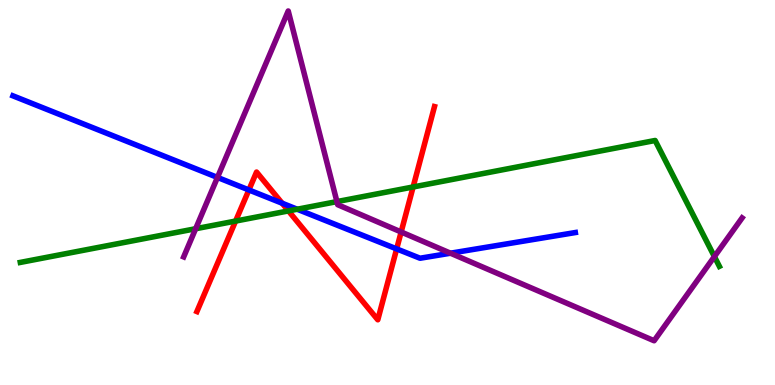[{'lines': ['blue', 'red'], 'intersections': [{'x': 3.21, 'y': 5.07}, {'x': 3.64, 'y': 4.72}, {'x': 5.12, 'y': 3.53}]}, {'lines': ['green', 'red'], 'intersections': [{'x': 3.04, 'y': 4.26}, {'x': 3.72, 'y': 4.52}, {'x': 5.33, 'y': 5.14}]}, {'lines': ['purple', 'red'], 'intersections': [{'x': 5.18, 'y': 3.97}]}, {'lines': ['blue', 'green'], 'intersections': [{'x': 3.83, 'y': 4.57}]}, {'lines': ['blue', 'purple'], 'intersections': [{'x': 2.81, 'y': 5.39}, {'x': 5.81, 'y': 3.42}]}, {'lines': ['green', 'purple'], 'intersections': [{'x': 2.52, 'y': 4.06}, {'x': 4.35, 'y': 4.76}, {'x': 9.22, 'y': 3.34}]}]